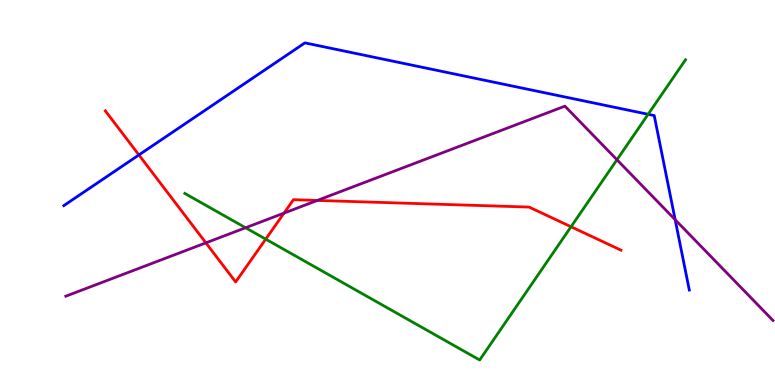[{'lines': ['blue', 'red'], 'intersections': [{'x': 1.79, 'y': 5.98}]}, {'lines': ['green', 'red'], 'intersections': [{'x': 3.43, 'y': 3.79}, {'x': 7.37, 'y': 4.11}]}, {'lines': ['purple', 'red'], 'intersections': [{'x': 2.66, 'y': 3.69}, {'x': 3.66, 'y': 4.46}, {'x': 4.09, 'y': 4.79}]}, {'lines': ['blue', 'green'], 'intersections': [{'x': 8.36, 'y': 7.03}]}, {'lines': ['blue', 'purple'], 'intersections': [{'x': 8.71, 'y': 4.29}]}, {'lines': ['green', 'purple'], 'intersections': [{'x': 3.17, 'y': 4.08}, {'x': 7.96, 'y': 5.85}]}]